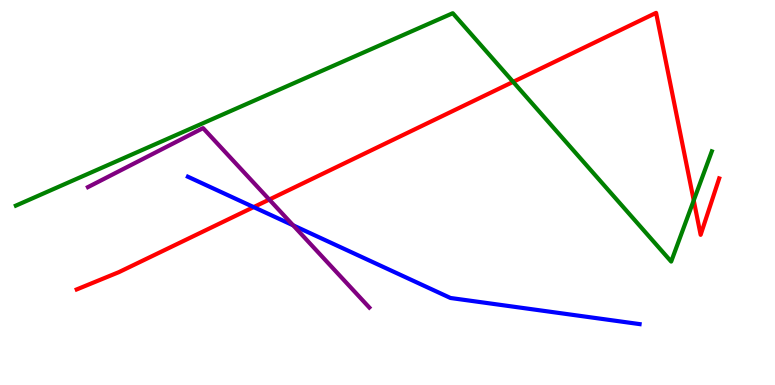[{'lines': ['blue', 'red'], 'intersections': [{'x': 3.27, 'y': 4.62}]}, {'lines': ['green', 'red'], 'intersections': [{'x': 6.62, 'y': 7.87}, {'x': 8.95, 'y': 4.79}]}, {'lines': ['purple', 'red'], 'intersections': [{'x': 3.47, 'y': 4.82}]}, {'lines': ['blue', 'green'], 'intersections': []}, {'lines': ['blue', 'purple'], 'intersections': [{'x': 3.78, 'y': 4.15}]}, {'lines': ['green', 'purple'], 'intersections': []}]